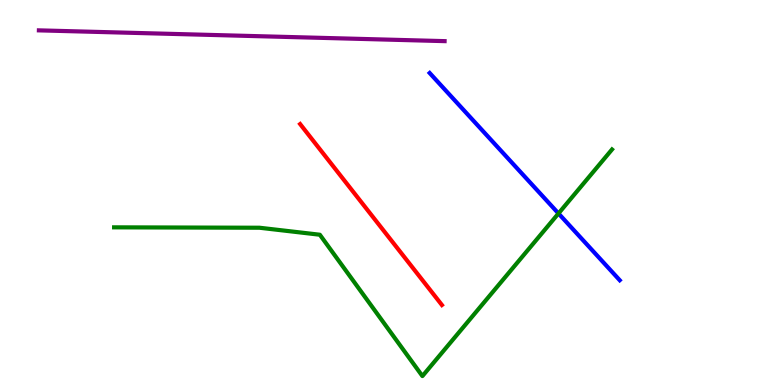[{'lines': ['blue', 'red'], 'intersections': []}, {'lines': ['green', 'red'], 'intersections': []}, {'lines': ['purple', 'red'], 'intersections': []}, {'lines': ['blue', 'green'], 'intersections': [{'x': 7.21, 'y': 4.46}]}, {'lines': ['blue', 'purple'], 'intersections': []}, {'lines': ['green', 'purple'], 'intersections': []}]